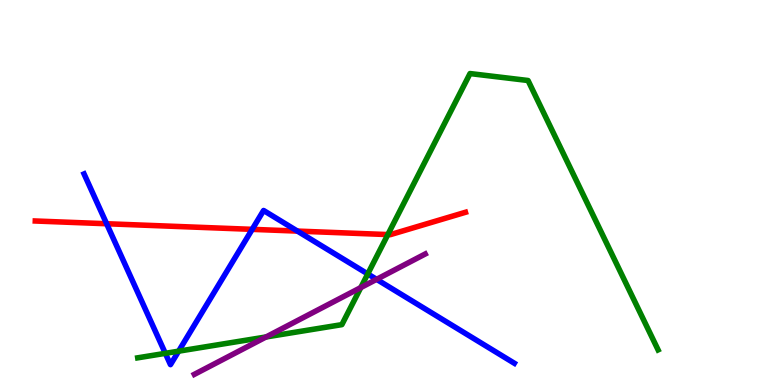[{'lines': ['blue', 'red'], 'intersections': [{'x': 1.38, 'y': 4.19}, {'x': 3.25, 'y': 4.04}, {'x': 3.84, 'y': 4.0}]}, {'lines': ['green', 'red'], 'intersections': [{'x': 5.0, 'y': 3.91}]}, {'lines': ['purple', 'red'], 'intersections': []}, {'lines': ['blue', 'green'], 'intersections': [{'x': 2.13, 'y': 0.822}, {'x': 2.3, 'y': 0.879}, {'x': 4.75, 'y': 2.88}]}, {'lines': ['blue', 'purple'], 'intersections': [{'x': 4.86, 'y': 2.74}]}, {'lines': ['green', 'purple'], 'intersections': [{'x': 3.43, 'y': 1.25}, {'x': 4.66, 'y': 2.53}]}]